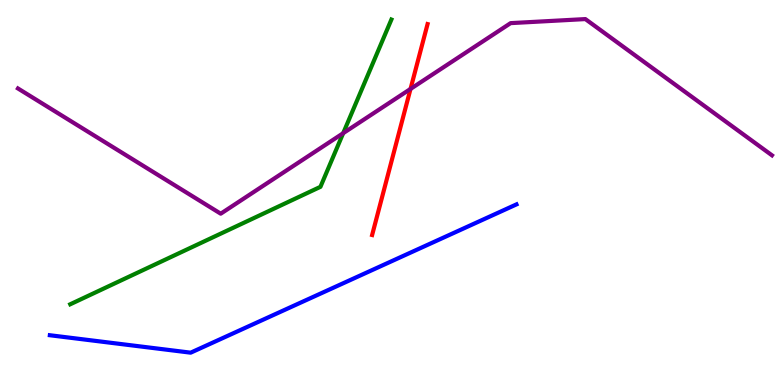[{'lines': ['blue', 'red'], 'intersections': []}, {'lines': ['green', 'red'], 'intersections': []}, {'lines': ['purple', 'red'], 'intersections': [{'x': 5.3, 'y': 7.69}]}, {'lines': ['blue', 'green'], 'intersections': []}, {'lines': ['blue', 'purple'], 'intersections': []}, {'lines': ['green', 'purple'], 'intersections': [{'x': 4.43, 'y': 6.54}]}]